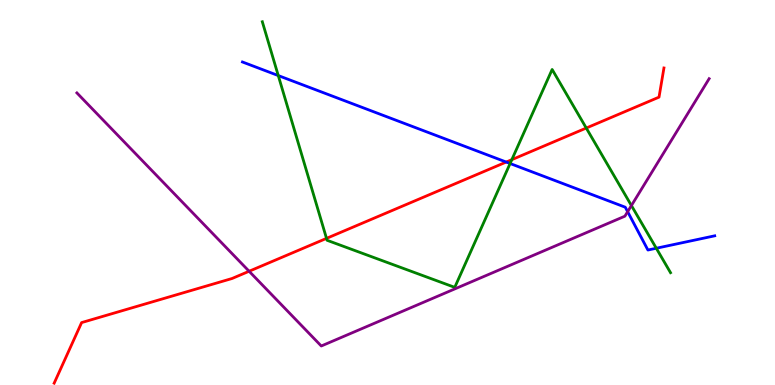[{'lines': ['blue', 'red'], 'intersections': [{'x': 6.53, 'y': 5.79}]}, {'lines': ['green', 'red'], 'intersections': [{'x': 4.21, 'y': 3.81}, {'x': 6.6, 'y': 5.85}, {'x': 7.56, 'y': 6.67}]}, {'lines': ['purple', 'red'], 'intersections': [{'x': 3.21, 'y': 2.95}]}, {'lines': ['blue', 'green'], 'intersections': [{'x': 3.59, 'y': 8.04}, {'x': 6.58, 'y': 5.75}, {'x': 8.47, 'y': 3.55}]}, {'lines': ['blue', 'purple'], 'intersections': [{'x': 8.1, 'y': 4.5}]}, {'lines': ['green', 'purple'], 'intersections': [{'x': 8.15, 'y': 4.66}]}]